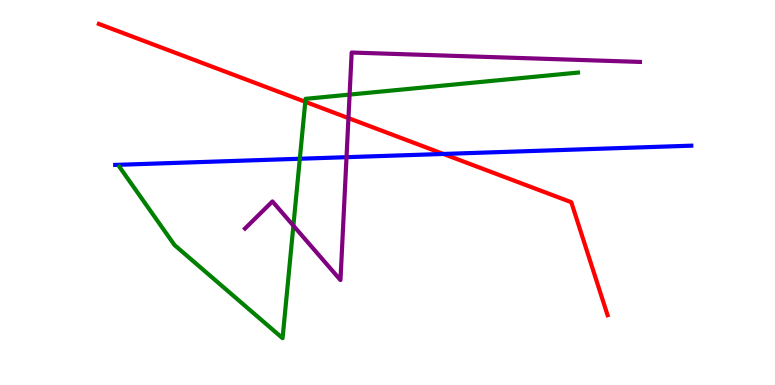[{'lines': ['blue', 'red'], 'intersections': [{'x': 5.72, 'y': 6.0}]}, {'lines': ['green', 'red'], 'intersections': [{'x': 3.94, 'y': 7.36}]}, {'lines': ['purple', 'red'], 'intersections': [{'x': 4.5, 'y': 6.93}]}, {'lines': ['blue', 'green'], 'intersections': [{'x': 3.87, 'y': 5.88}]}, {'lines': ['blue', 'purple'], 'intersections': [{'x': 4.47, 'y': 5.92}]}, {'lines': ['green', 'purple'], 'intersections': [{'x': 3.79, 'y': 4.14}, {'x': 4.51, 'y': 7.54}]}]